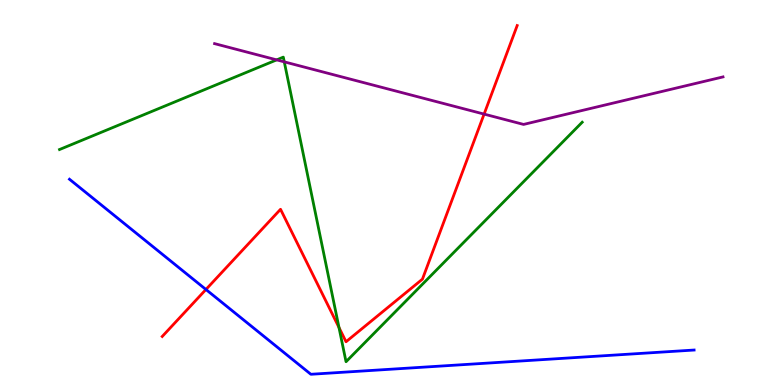[{'lines': ['blue', 'red'], 'intersections': [{'x': 2.66, 'y': 2.48}]}, {'lines': ['green', 'red'], 'intersections': [{'x': 4.37, 'y': 1.49}]}, {'lines': ['purple', 'red'], 'intersections': [{'x': 6.25, 'y': 7.04}]}, {'lines': ['blue', 'green'], 'intersections': []}, {'lines': ['blue', 'purple'], 'intersections': []}, {'lines': ['green', 'purple'], 'intersections': [{'x': 3.57, 'y': 8.44}, {'x': 3.67, 'y': 8.39}]}]